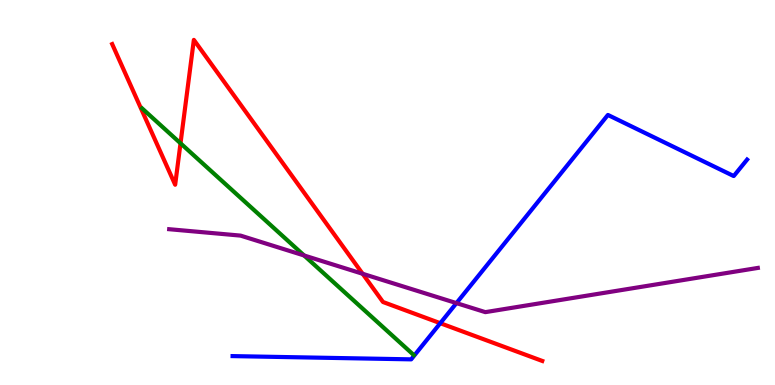[{'lines': ['blue', 'red'], 'intersections': [{'x': 5.68, 'y': 1.61}]}, {'lines': ['green', 'red'], 'intersections': [{'x': 2.33, 'y': 6.28}]}, {'lines': ['purple', 'red'], 'intersections': [{'x': 4.68, 'y': 2.89}]}, {'lines': ['blue', 'green'], 'intersections': []}, {'lines': ['blue', 'purple'], 'intersections': [{'x': 5.89, 'y': 2.13}]}, {'lines': ['green', 'purple'], 'intersections': [{'x': 3.92, 'y': 3.36}]}]